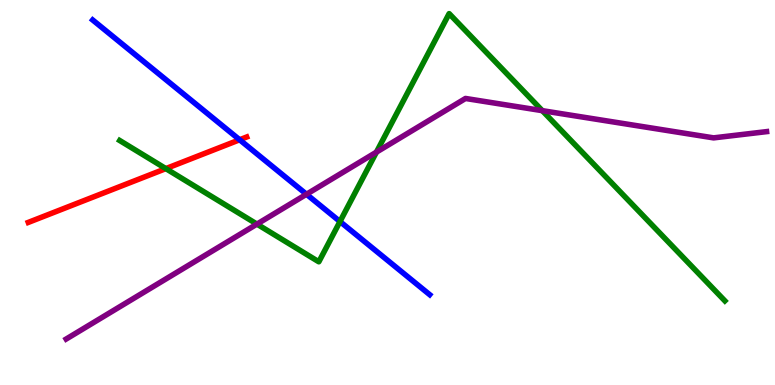[{'lines': ['blue', 'red'], 'intersections': [{'x': 3.09, 'y': 6.37}]}, {'lines': ['green', 'red'], 'intersections': [{'x': 2.14, 'y': 5.62}]}, {'lines': ['purple', 'red'], 'intersections': []}, {'lines': ['blue', 'green'], 'intersections': [{'x': 4.39, 'y': 4.25}]}, {'lines': ['blue', 'purple'], 'intersections': [{'x': 3.95, 'y': 4.95}]}, {'lines': ['green', 'purple'], 'intersections': [{'x': 3.32, 'y': 4.18}, {'x': 4.86, 'y': 6.05}, {'x': 7.0, 'y': 7.13}]}]